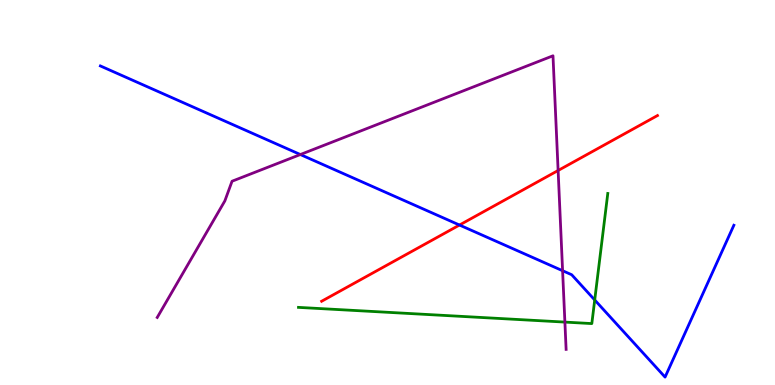[{'lines': ['blue', 'red'], 'intersections': [{'x': 5.93, 'y': 4.15}]}, {'lines': ['green', 'red'], 'intersections': []}, {'lines': ['purple', 'red'], 'intersections': [{'x': 7.2, 'y': 5.57}]}, {'lines': ['blue', 'green'], 'intersections': [{'x': 7.67, 'y': 2.21}]}, {'lines': ['blue', 'purple'], 'intersections': [{'x': 3.88, 'y': 5.99}, {'x': 7.26, 'y': 2.97}]}, {'lines': ['green', 'purple'], 'intersections': [{'x': 7.29, 'y': 1.63}]}]